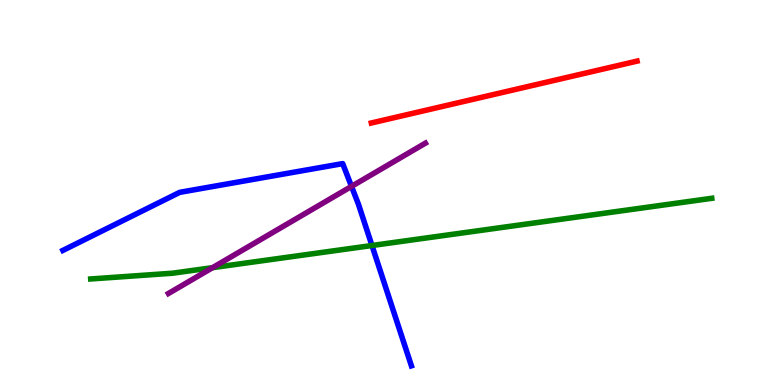[{'lines': ['blue', 'red'], 'intersections': []}, {'lines': ['green', 'red'], 'intersections': []}, {'lines': ['purple', 'red'], 'intersections': []}, {'lines': ['blue', 'green'], 'intersections': [{'x': 4.8, 'y': 3.62}]}, {'lines': ['blue', 'purple'], 'intersections': [{'x': 4.54, 'y': 5.16}]}, {'lines': ['green', 'purple'], 'intersections': [{'x': 2.74, 'y': 3.05}]}]